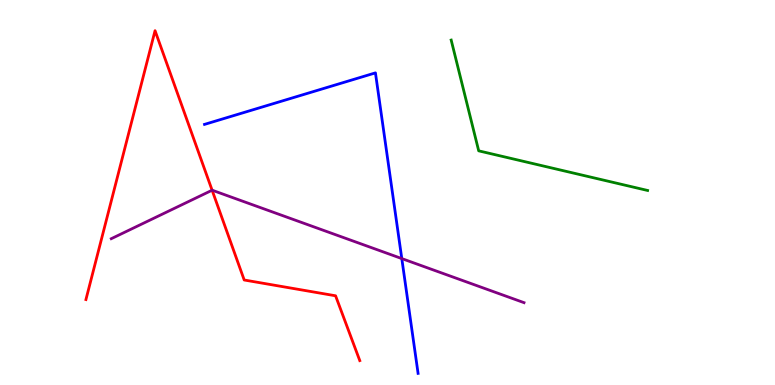[{'lines': ['blue', 'red'], 'intersections': []}, {'lines': ['green', 'red'], 'intersections': []}, {'lines': ['purple', 'red'], 'intersections': [{'x': 2.74, 'y': 5.06}]}, {'lines': ['blue', 'green'], 'intersections': []}, {'lines': ['blue', 'purple'], 'intersections': [{'x': 5.18, 'y': 3.28}]}, {'lines': ['green', 'purple'], 'intersections': []}]